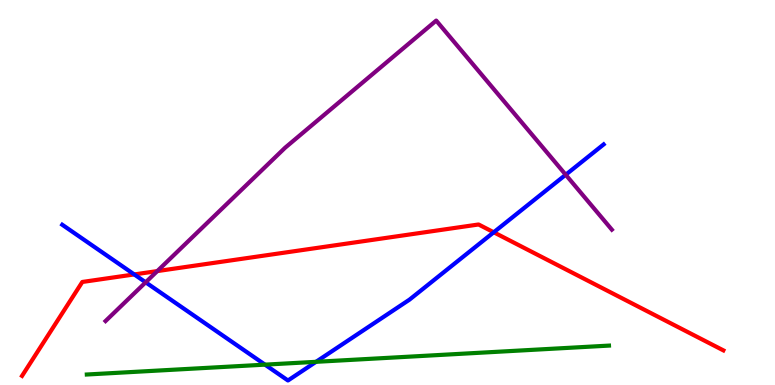[{'lines': ['blue', 'red'], 'intersections': [{'x': 1.73, 'y': 2.87}, {'x': 6.37, 'y': 3.97}]}, {'lines': ['green', 'red'], 'intersections': []}, {'lines': ['purple', 'red'], 'intersections': [{'x': 2.03, 'y': 2.96}]}, {'lines': ['blue', 'green'], 'intersections': [{'x': 3.42, 'y': 0.529}, {'x': 4.08, 'y': 0.602}]}, {'lines': ['blue', 'purple'], 'intersections': [{'x': 1.88, 'y': 2.67}, {'x': 7.3, 'y': 5.46}]}, {'lines': ['green', 'purple'], 'intersections': []}]